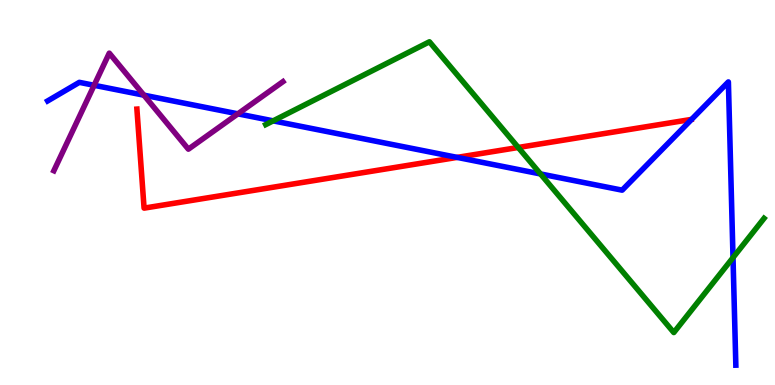[{'lines': ['blue', 'red'], 'intersections': [{'x': 5.9, 'y': 5.91}]}, {'lines': ['green', 'red'], 'intersections': [{'x': 6.69, 'y': 6.17}]}, {'lines': ['purple', 'red'], 'intersections': []}, {'lines': ['blue', 'green'], 'intersections': [{'x': 3.52, 'y': 6.86}, {'x': 6.97, 'y': 5.48}, {'x': 9.46, 'y': 3.31}]}, {'lines': ['blue', 'purple'], 'intersections': [{'x': 1.21, 'y': 7.78}, {'x': 1.86, 'y': 7.53}, {'x': 3.07, 'y': 7.04}]}, {'lines': ['green', 'purple'], 'intersections': []}]